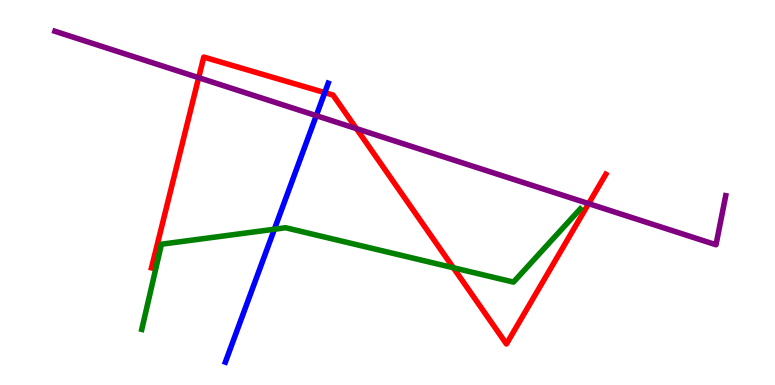[{'lines': ['blue', 'red'], 'intersections': [{'x': 4.19, 'y': 7.59}]}, {'lines': ['green', 'red'], 'intersections': [{'x': 5.85, 'y': 3.05}]}, {'lines': ['purple', 'red'], 'intersections': [{'x': 2.56, 'y': 7.98}, {'x': 4.6, 'y': 6.66}, {'x': 7.6, 'y': 4.71}]}, {'lines': ['blue', 'green'], 'intersections': [{'x': 3.54, 'y': 4.05}]}, {'lines': ['blue', 'purple'], 'intersections': [{'x': 4.08, 'y': 7.0}]}, {'lines': ['green', 'purple'], 'intersections': []}]